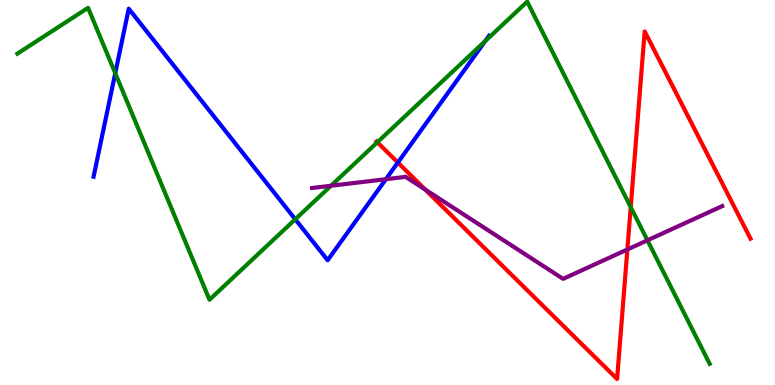[{'lines': ['blue', 'red'], 'intersections': [{'x': 5.13, 'y': 5.78}]}, {'lines': ['green', 'red'], 'intersections': [{'x': 4.87, 'y': 6.3}, {'x': 8.14, 'y': 4.62}]}, {'lines': ['purple', 'red'], 'intersections': [{'x': 5.49, 'y': 5.08}, {'x': 8.1, 'y': 3.52}]}, {'lines': ['blue', 'green'], 'intersections': [{'x': 1.49, 'y': 8.1}, {'x': 3.81, 'y': 4.3}, {'x': 6.26, 'y': 8.93}]}, {'lines': ['blue', 'purple'], 'intersections': [{'x': 4.98, 'y': 5.35}]}, {'lines': ['green', 'purple'], 'intersections': [{'x': 4.27, 'y': 5.18}, {'x': 8.35, 'y': 3.76}]}]